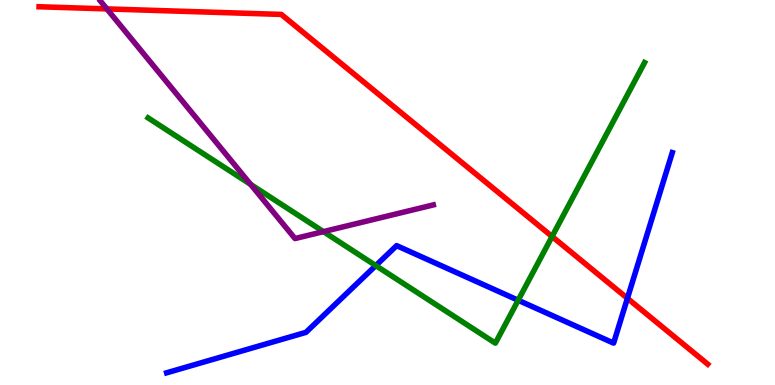[{'lines': ['blue', 'red'], 'intersections': [{'x': 8.1, 'y': 2.25}]}, {'lines': ['green', 'red'], 'intersections': [{'x': 7.12, 'y': 3.86}]}, {'lines': ['purple', 'red'], 'intersections': [{'x': 1.38, 'y': 9.77}]}, {'lines': ['blue', 'green'], 'intersections': [{'x': 4.85, 'y': 3.1}, {'x': 6.69, 'y': 2.2}]}, {'lines': ['blue', 'purple'], 'intersections': []}, {'lines': ['green', 'purple'], 'intersections': [{'x': 3.23, 'y': 5.21}, {'x': 4.17, 'y': 3.98}]}]